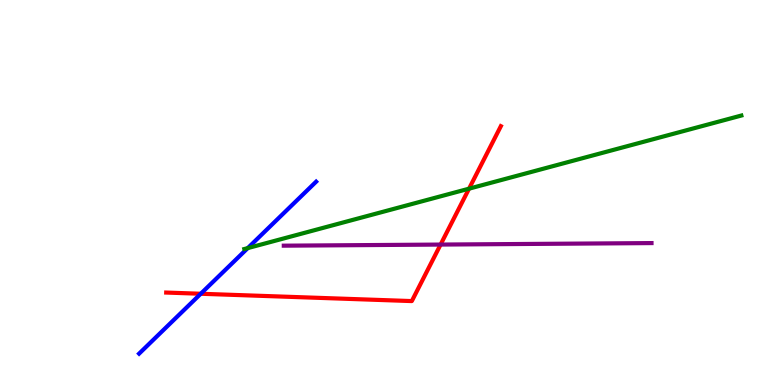[{'lines': ['blue', 'red'], 'intersections': [{'x': 2.59, 'y': 2.37}]}, {'lines': ['green', 'red'], 'intersections': [{'x': 6.05, 'y': 5.1}]}, {'lines': ['purple', 'red'], 'intersections': [{'x': 5.68, 'y': 3.65}]}, {'lines': ['blue', 'green'], 'intersections': [{'x': 3.2, 'y': 3.56}]}, {'lines': ['blue', 'purple'], 'intersections': []}, {'lines': ['green', 'purple'], 'intersections': []}]